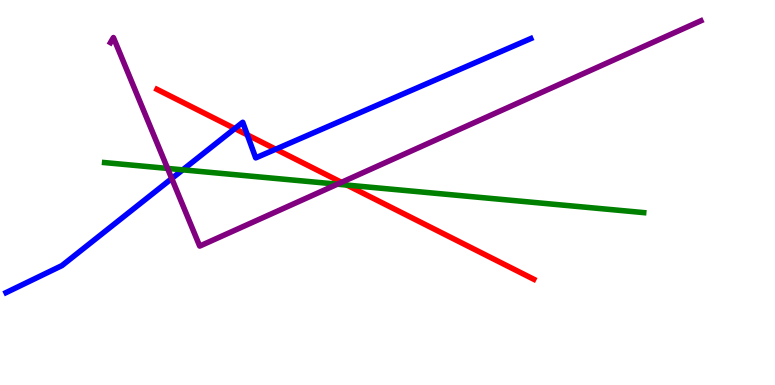[{'lines': ['blue', 'red'], 'intersections': [{'x': 3.03, 'y': 6.66}, {'x': 3.19, 'y': 6.5}, {'x': 3.56, 'y': 6.12}]}, {'lines': ['green', 'red'], 'intersections': [{'x': 4.48, 'y': 5.19}]}, {'lines': ['purple', 'red'], 'intersections': [{'x': 4.41, 'y': 5.26}]}, {'lines': ['blue', 'green'], 'intersections': [{'x': 2.36, 'y': 5.59}]}, {'lines': ['blue', 'purple'], 'intersections': [{'x': 2.22, 'y': 5.36}]}, {'lines': ['green', 'purple'], 'intersections': [{'x': 2.16, 'y': 5.63}, {'x': 4.35, 'y': 5.22}]}]